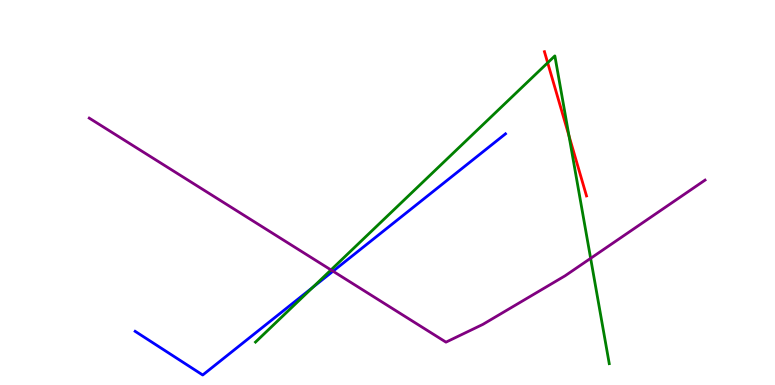[{'lines': ['blue', 'red'], 'intersections': []}, {'lines': ['green', 'red'], 'intersections': [{'x': 7.07, 'y': 8.37}, {'x': 7.34, 'y': 6.47}]}, {'lines': ['purple', 'red'], 'intersections': []}, {'lines': ['blue', 'green'], 'intersections': [{'x': 4.04, 'y': 2.54}]}, {'lines': ['blue', 'purple'], 'intersections': [{'x': 4.3, 'y': 2.96}]}, {'lines': ['green', 'purple'], 'intersections': [{'x': 4.27, 'y': 2.99}, {'x': 7.62, 'y': 3.29}]}]